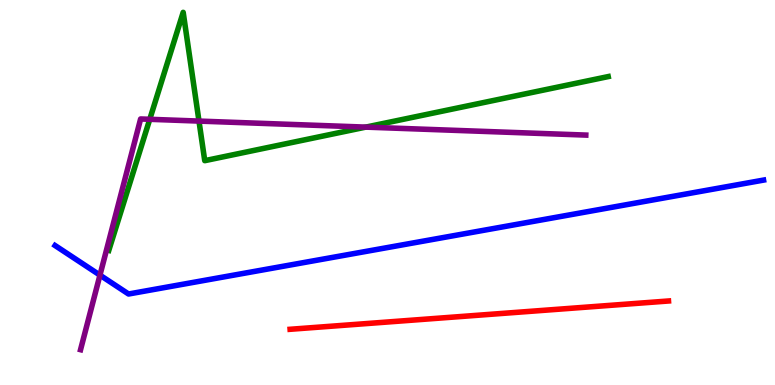[{'lines': ['blue', 'red'], 'intersections': []}, {'lines': ['green', 'red'], 'intersections': []}, {'lines': ['purple', 'red'], 'intersections': []}, {'lines': ['blue', 'green'], 'intersections': []}, {'lines': ['blue', 'purple'], 'intersections': [{'x': 1.29, 'y': 2.85}]}, {'lines': ['green', 'purple'], 'intersections': [{'x': 1.93, 'y': 6.9}, {'x': 2.57, 'y': 6.85}, {'x': 4.72, 'y': 6.7}]}]